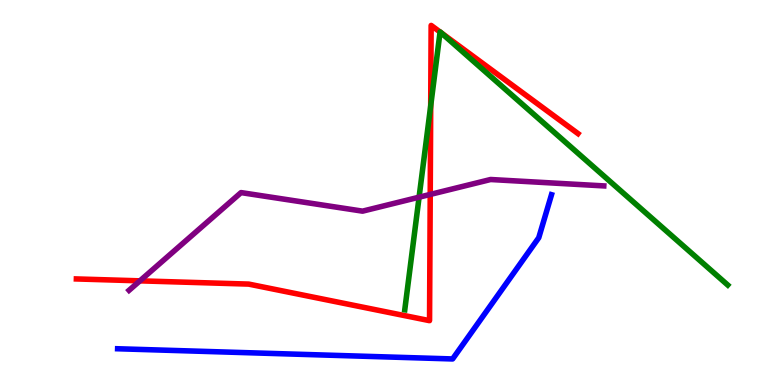[{'lines': ['blue', 'red'], 'intersections': []}, {'lines': ['green', 'red'], 'intersections': [{'x': 5.56, 'y': 7.25}, {'x': 5.68, 'y': 9.17}, {'x': 5.69, 'y': 9.15}]}, {'lines': ['purple', 'red'], 'intersections': [{'x': 1.81, 'y': 2.71}, {'x': 5.55, 'y': 4.95}]}, {'lines': ['blue', 'green'], 'intersections': []}, {'lines': ['blue', 'purple'], 'intersections': []}, {'lines': ['green', 'purple'], 'intersections': [{'x': 5.41, 'y': 4.88}]}]